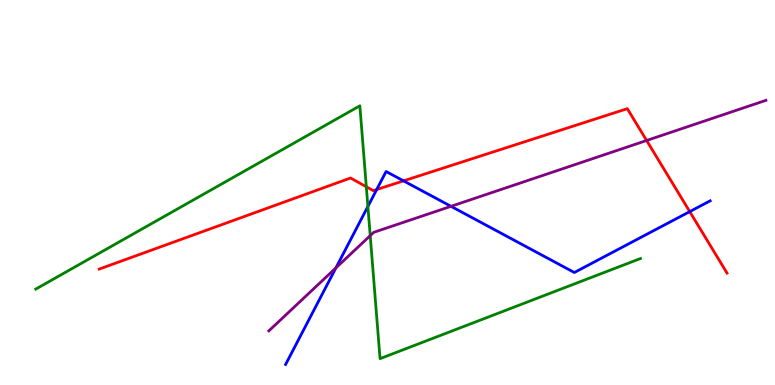[{'lines': ['blue', 'red'], 'intersections': [{'x': 4.86, 'y': 5.08}, {'x': 5.21, 'y': 5.3}, {'x': 8.9, 'y': 4.5}]}, {'lines': ['green', 'red'], 'intersections': [{'x': 4.73, 'y': 5.15}]}, {'lines': ['purple', 'red'], 'intersections': [{'x': 8.34, 'y': 6.35}]}, {'lines': ['blue', 'green'], 'intersections': [{'x': 4.75, 'y': 4.64}]}, {'lines': ['blue', 'purple'], 'intersections': [{'x': 4.33, 'y': 3.04}, {'x': 5.82, 'y': 4.64}]}, {'lines': ['green', 'purple'], 'intersections': [{'x': 4.78, 'y': 3.88}]}]